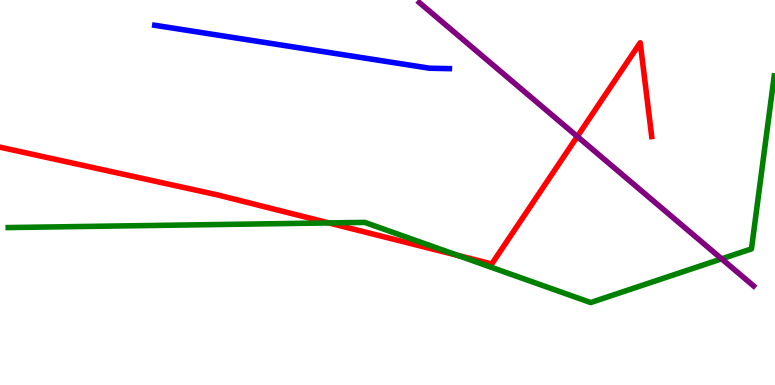[{'lines': ['blue', 'red'], 'intersections': []}, {'lines': ['green', 'red'], 'intersections': [{'x': 4.24, 'y': 4.21}, {'x': 5.91, 'y': 3.37}]}, {'lines': ['purple', 'red'], 'intersections': [{'x': 7.45, 'y': 6.45}]}, {'lines': ['blue', 'green'], 'intersections': []}, {'lines': ['blue', 'purple'], 'intersections': []}, {'lines': ['green', 'purple'], 'intersections': [{'x': 9.31, 'y': 3.28}]}]